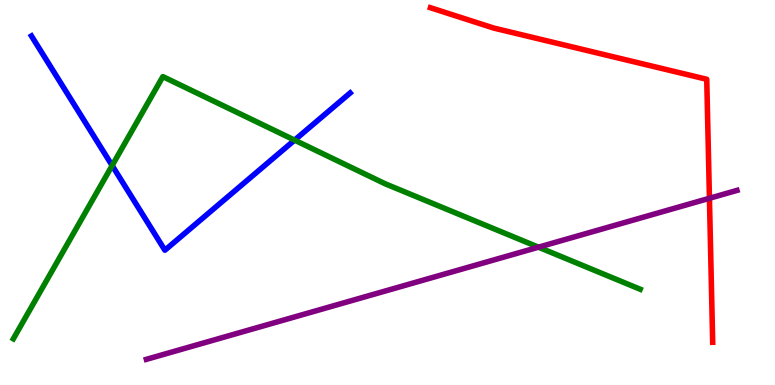[{'lines': ['blue', 'red'], 'intersections': []}, {'lines': ['green', 'red'], 'intersections': []}, {'lines': ['purple', 'red'], 'intersections': [{'x': 9.15, 'y': 4.85}]}, {'lines': ['blue', 'green'], 'intersections': [{'x': 1.45, 'y': 5.7}, {'x': 3.8, 'y': 6.36}]}, {'lines': ['blue', 'purple'], 'intersections': []}, {'lines': ['green', 'purple'], 'intersections': [{'x': 6.95, 'y': 3.58}]}]